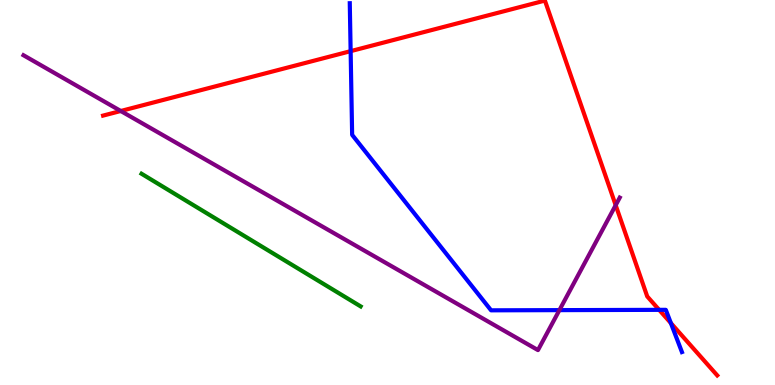[{'lines': ['blue', 'red'], 'intersections': [{'x': 4.52, 'y': 8.67}, {'x': 8.5, 'y': 1.95}, {'x': 8.66, 'y': 1.61}]}, {'lines': ['green', 'red'], 'intersections': []}, {'lines': ['purple', 'red'], 'intersections': [{'x': 1.56, 'y': 7.12}, {'x': 7.94, 'y': 4.67}]}, {'lines': ['blue', 'green'], 'intersections': []}, {'lines': ['blue', 'purple'], 'intersections': [{'x': 7.22, 'y': 1.94}]}, {'lines': ['green', 'purple'], 'intersections': []}]